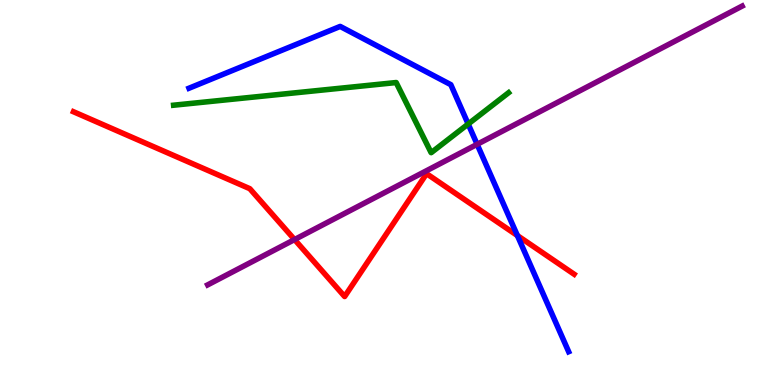[{'lines': ['blue', 'red'], 'intersections': [{'x': 6.68, 'y': 3.88}]}, {'lines': ['green', 'red'], 'intersections': []}, {'lines': ['purple', 'red'], 'intersections': [{'x': 3.8, 'y': 3.78}]}, {'lines': ['blue', 'green'], 'intersections': [{'x': 6.04, 'y': 6.78}]}, {'lines': ['blue', 'purple'], 'intersections': [{'x': 6.16, 'y': 6.25}]}, {'lines': ['green', 'purple'], 'intersections': []}]